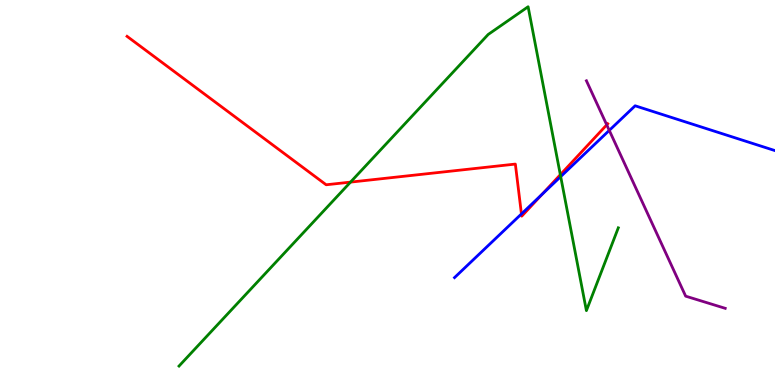[{'lines': ['blue', 'red'], 'intersections': [{'x': 6.73, 'y': 4.44}, {'x': 6.99, 'y': 4.95}]}, {'lines': ['green', 'red'], 'intersections': [{'x': 4.52, 'y': 5.27}, {'x': 7.23, 'y': 5.46}]}, {'lines': ['purple', 'red'], 'intersections': [{'x': 7.83, 'y': 6.76}]}, {'lines': ['blue', 'green'], 'intersections': [{'x': 7.23, 'y': 5.41}]}, {'lines': ['blue', 'purple'], 'intersections': [{'x': 7.86, 'y': 6.61}]}, {'lines': ['green', 'purple'], 'intersections': []}]